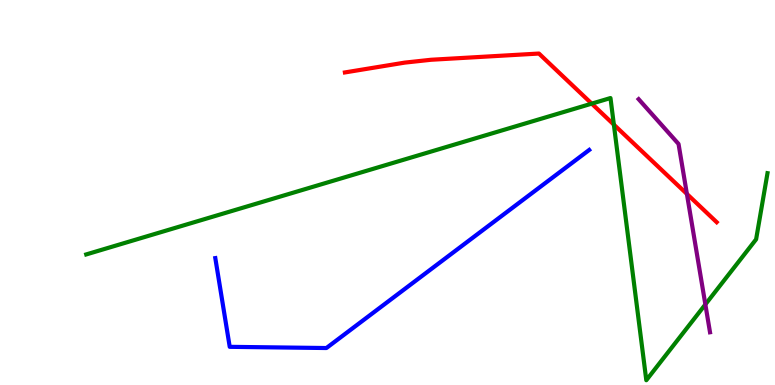[{'lines': ['blue', 'red'], 'intersections': []}, {'lines': ['green', 'red'], 'intersections': [{'x': 7.64, 'y': 7.31}, {'x': 7.92, 'y': 6.76}]}, {'lines': ['purple', 'red'], 'intersections': [{'x': 8.86, 'y': 4.96}]}, {'lines': ['blue', 'green'], 'intersections': []}, {'lines': ['blue', 'purple'], 'intersections': []}, {'lines': ['green', 'purple'], 'intersections': [{'x': 9.1, 'y': 2.09}]}]